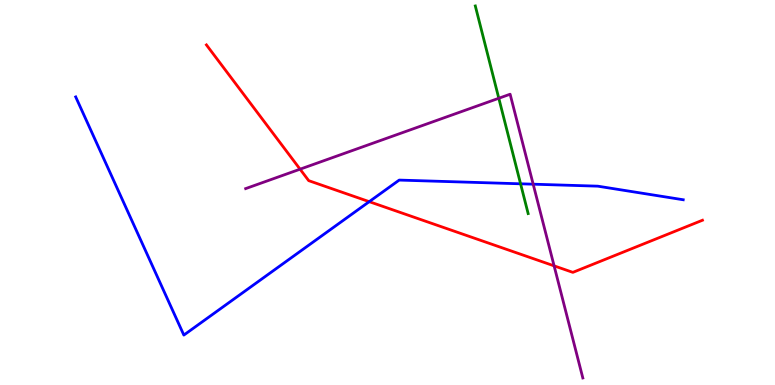[{'lines': ['blue', 'red'], 'intersections': [{'x': 4.76, 'y': 4.76}]}, {'lines': ['green', 'red'], 'intersections': []}, {'lines': ['purple', 'red'], 'intersections': [{'x': 3.87, 'y': 5.61}, {'x': 7.15, 'y': 3.09}]}, {'lines': ['blue', 'green'], 'intersections': [{'x': 6.72, 'y': 5.23}]}, {'lines': ['blue', 'purple'], 'intersections': [{'x': 6.88, 'y': 5.22}]}, {'lines': ['green', 'purple'], 'intersections': [{'x': 6.44, 'y': 7.45}]}]